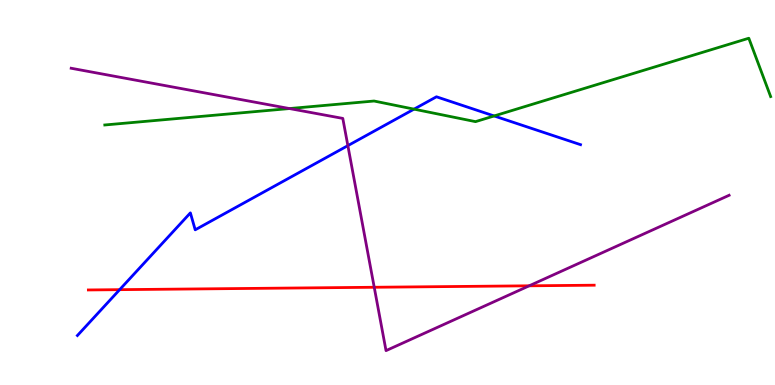[{'lines': ['blue', 'red'], 'intersections': [{'x': 1.54, 'y': 2.48}]}, {'lines': ['green', 'red'], 'intersections': []}, {'lines': ['purple', 'red'], 'intersections': [{'x': 4.83, 'y': 2.54}, {'x': 6.83, 'y': 2.58}]}, {'lines': ['blue', 'green'], 'intersections': [{'x': 5.34, 'y': 7.17}, {'x': 6.38, 'y': 6.99}]}, {'lines': ['blue', 'purple'], 'intersections': [{'x': 4.49, 'y': 6.22}]}, {'lines': ['green', 'purple'], 'intersections': [{'x': 3.73, 'y': 7.18}]}]